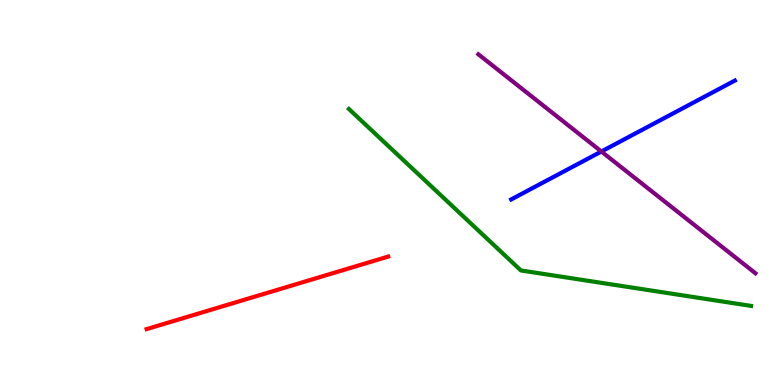[{'lines': ['blue', 'red'], 'intersections': []}, {'lines': ['green', 'red'], 'intersections': []}, {'lines': ['purple', 'red'], 'intersections': []}, {'lines': ['blue', 'green'], 'intersections': []}, {'lines': ['blue', 'purple'], 'intersections': [{'x': 7.76, 'y': 6.06}]}, {'lines': ['green', 'purple'], 'intersections': []}]